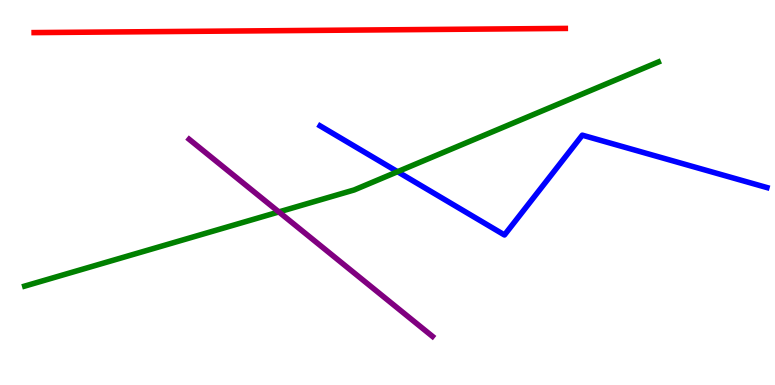[{'lines': ['blue', 'red'], 'intersections': []}, {'lines': ['green', 'red'], 'intersections': []}, {'lines': ['purple', 'red'], 'intersections': []}, {'lines': ['blue', 'green'], 'intersections': [{'x': 5.13, 'y': 5.54}]}, {'lines': ['blue', 'purple'], 'intersections': []}, {'lines': ['green', 'purple'], 'intersections': [{'x': 3.6, 'y': 4.5}]}]